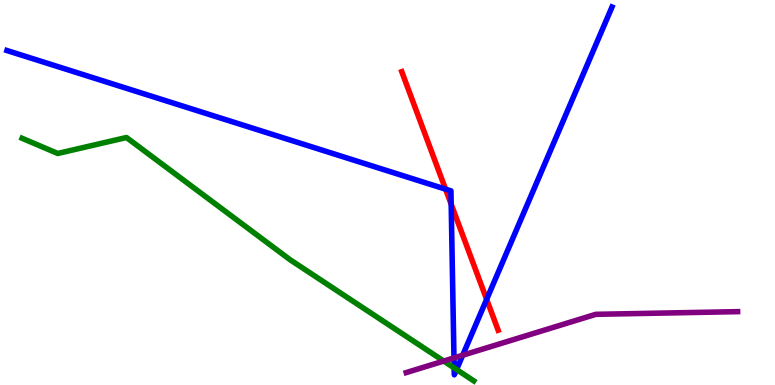[{'lines': ['blue', 'red'], 'intersections': [{'x': 5.75, 'y': 5.09}, {'x': 5.82, 'y': 4.7}, {'x': 6.28, 'y': 2.22}]}, {'lines': ['green', 'red'], 'intersections': []}, {'lines': ['purple', 'red'], 'intersections': []}, {'lines': ['blue', 'green'], 'intersections': [{'x': 5.86, 'y': 0.443}, {'x': 5.89, 'y': 0.402}]}, {'lines': ['blue', 'purple'], 'intersections': [{'x': 5.86, 'y': 0.704}, {'x': 5.97, 'y': 0.773}]}, {'lines': ['green', 'purple'], 'intersections': [{'x': 5.73, 'y': 0.622}]}]